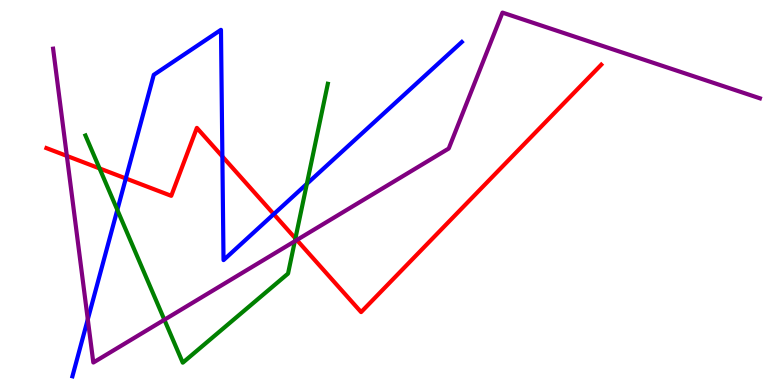[{'lines': ['blue', 'red'], 'intersections': [{'x': 1.62, 'y': 5.36}, {'x': 2.87, 'y': 5.94}, {'x': 3.53, 'y': 4.44}]}, {'lines': ['green', 'red'], 'intersections': [{'x': 1.28, 'y': 5.63}, {'x': 3.81, 'y': 3.81}]}, {'lines': ['purple', 'red'], 'intersections': [{'x': 0.863, 'y': 5.95}, {'x': 3.83, 'y': 3.77}]}, {'lines': ['blue', 'green'], 'intersections': [{'x': 1.51, 'y': 4.55}, {'x': 3.96, 'y': 5.22}]}, {'lines': ['blue', 'purple'], 'intersections': [{'x': 1.13, 'y': 1.7}]}, {'lines': ['green', 'purple'], 'intersections': [{'x': 2.12, 'y': 1.69}, {'x': 3.8, 'y': 3.74}]}]